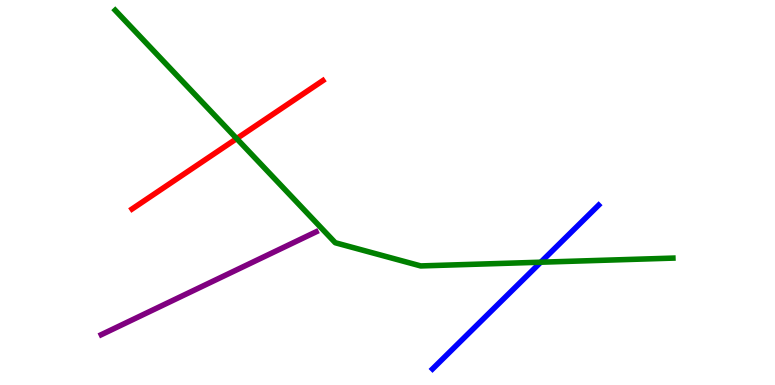[{'lines': ['blue', 'red'], 'intersections': []}, {'lines': ['green', 'red'], 'intersections': [{'x': 3.05, 'y': 6.4}]}, {'lines': ['purple', 'red'], 'intersections': []}, {'lines': ['blue', 'green'], 'intersections': [{'x': 6.98, 'y': 3.19}]}, {'lines': ['blue', 'purple'], 'intersections': []}, {'lines': ['green', 'purple'], 'intersections': []}]